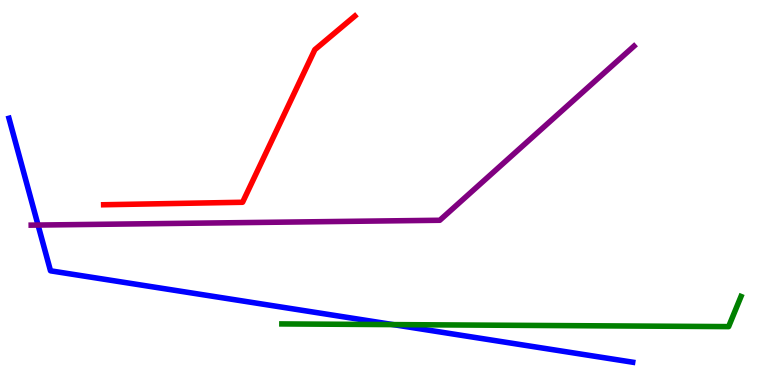[{'lines': ['blue', 'red'], 'intersections': []}, {'lines': ['green', 'red'], 'intersections': []}, {'lines': ['purple', 'red'], 'intersections': []}, {'lines': ['blue', 'green'], 'intersections': [{'x': 5.07, 'y': 1.57}]}, {'lines': ['blue', 'purple'], 'intersections': [{'x': 0.491, 'y': 4.15}]}, {'lines': ['green', 'purple'], 'intersections': []}]